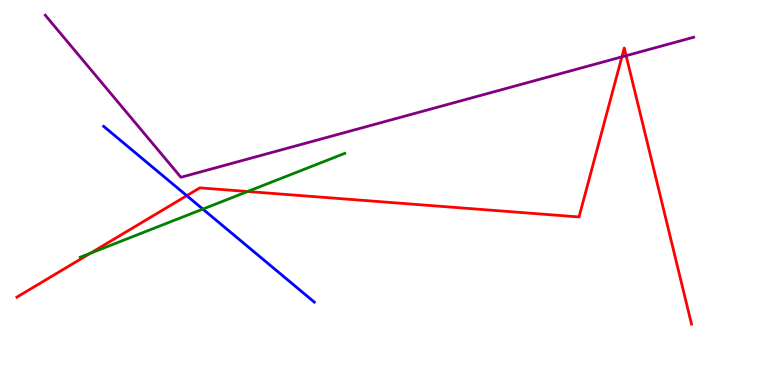[{'lines': ['blue', 'red'], 'intersections': [{'x': 2.41, 'y': 4.92}]}, {'lines': ['green', 'red'], 'intersections': [{'x': 1.17, 'y': 3.42}, {'x': 3.2, 'y': 5.03}]}, {'lines': ['purple', 'red'], 'intersections': [{'x': 8.02, 'y': 8.52}, {'x': 8.08, 'y': 8.55}]}, {'lines': ['blue', 'green'], 'intersections': [{'x': 2.62, 'y': 4.57}]}, {'lines': ['blue', 'purple'], 'intersections': []}, {'lines': ['green', 'purple'], 'intersections': []}]